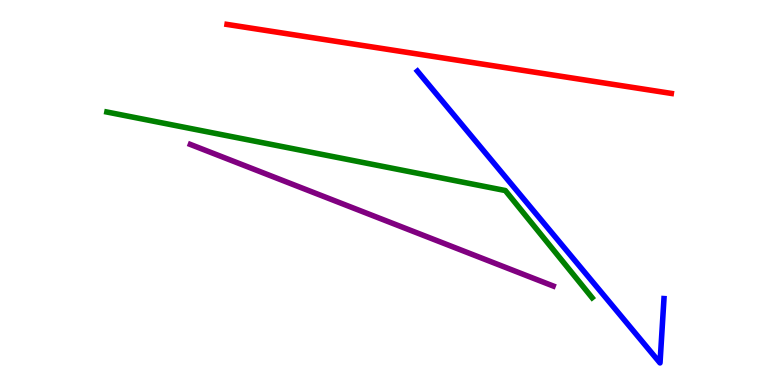[{'lines': ['blue', 'red'], 'intersections': []}, {'lines': ['green', 'red'], 'intersections': []}, {'lines': ['purple', 'red'], 'intersections': []}, {'lines': ['blue', 'green'], 'intersections': []}, {'lines': ['blue', 'purple'], 'intersections': []}, {'lines': ['green', 'purple'], 'intersections': []}]